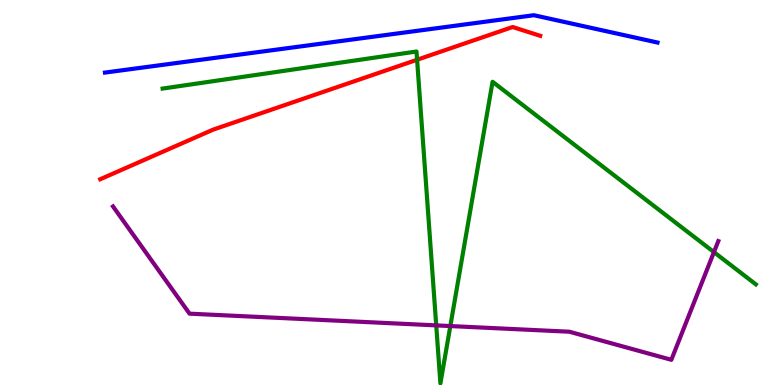[{'lines': ['blue', 'red'], 'intersections': []}, {'lines': ['green', 'red'], 'intersections': [{'x': 5.38, 'y': 8.45}]}, {'lines': ['purple', 'red'], 'intersections': []}, {'lines': ['blue', 'green'], 'intersections': []}, {'lines': ['blue', 'purple'], 'intersections': []}, {'lines': ['green', 'purple'], 'intersections': [{'x': 5.63, 'y': 1.55}, {'x': 5.81, 'y': 1.53}, {'x': 9.21, 'y': 3.45}]}]